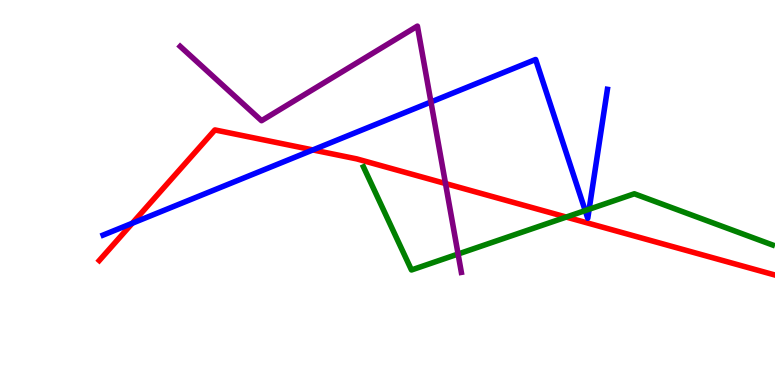[{'lines': ['blue', 'red'], 'intersections': [{'x': 1.71, 'y': 4.2}, {'x': 4.04, 'y': 6.11}]}, {'lines': ['green', 'red'], 'intersections': [{'x': 7.31, 'y': 4.36}]}, {'lines': ['purple', 'red'], 'intersections': [{'x': 5.75, 'y': 5.23}]}, {'lines': ['blue', 'green'], 'intersections': [{'x': 7.55, 'y': 4.53}, {'x': 7.6, 'y': 4.57}]}, {'lines': ['blue', 'purple'], 'intersections': [{'x': 5.56, 'y': 7.35}]}, {'lines': ['green', 'purple'], 'intersections': [{'x': 5.91, 'y': 3.4}]}]